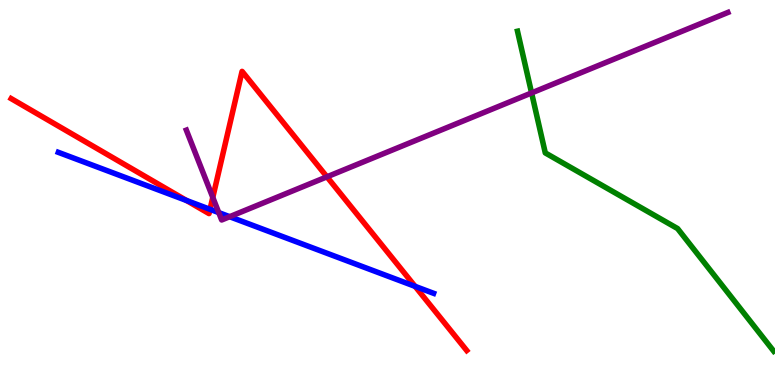[{'lines': ['blue', 'red'], 'intersections': [{'x': 2.41, 'y': 4.79}, {'x': 2.71, 'y': 4.56}, {'x': 5.36, 'y': 2.56}]}, {'lines': ['green', 'red'], 'intersections': []}, {'lines': ['purple', 'red'], 'intersections': [{'x': 2.75, 'y': 4.87}, {'x': 4.22, 'y': 5.41}]}, {'lines': ['blue', 'green'], 'intersections': []}, {'lines': ['blue', 'purple'], 'intersections': [{'x': 2.82, 'y': 4.48}, {'x': 2.96, 'y': 4.37}]}, {'lines': ['green', 'purple'], 'intersections': [{'x': 6.86, 'y': 7.59}]}]